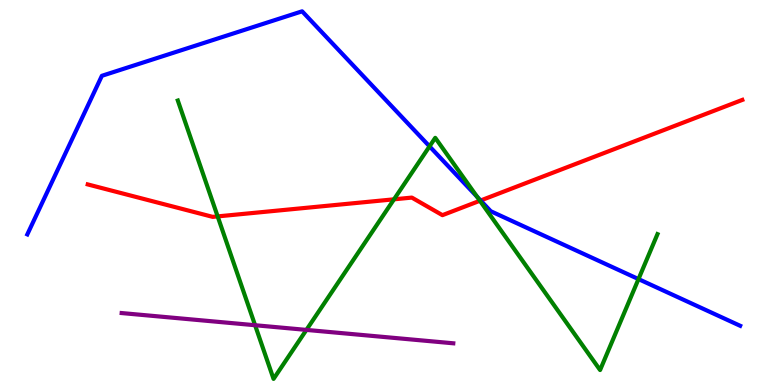[{'lines': ['blue', 'red'], 'intersections': [{'x': 6.2, 'y': 4.79}]}, {'lines': ['green', 'red'], 'intersections': [{'x': 2.81, 'y': 4.38}, {'x': 5.08, 'y': 4.82}, {'x': 6.19, 'y': 4.79}]}, {'lines': ['purple', 'red'], 'intersections': []}, {'lines': ['blue', 'green'], 'intersections': [{'x': 5.54, 'y': 6.2}, {'x': 6.16, 'y': 4.89}, {'x': 8.24, 'y': 2.75}]}, {'lines': ['blue', 'purple'], 'intersections': []}, {'lines': ['green', 'purple'], 'intersections': [{'x': 3.29, 'y': 1.55}, {'x': 3.95, 'y': 1.43}]}]